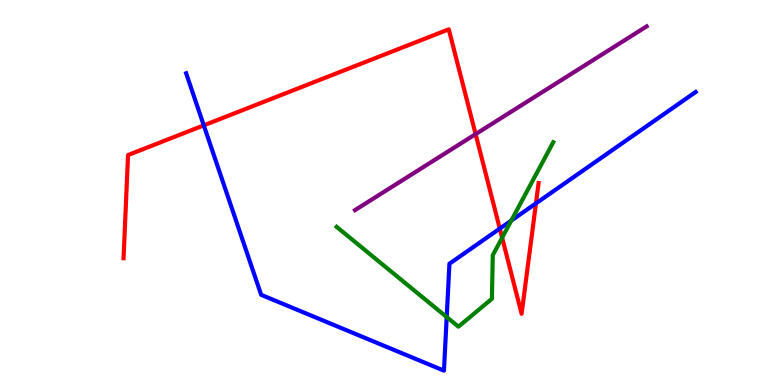[{'lines': ['blue', 'red'], 'intersections': [{'x': 2.63, 'y': 6.74}, {'x': 6.45, 'y': 4.06}, {'x': 6.92, 'y': 4.72}]}, {'lines': ['green', 'red'], 'intersections': [{'x': 6.48, 'y': 3.83}]}, {'lines': ['purple', 'red'], 'intersections': [{'x': 6.14, 'y': 6.52}]}, {'lines': ['blue', 'green'], 'intersections': [{'x': 5.76, 'y': 1.76}, {'x': 6.6, 'y': 4.27}]}, {'lines': ['blue', 'purple'], 'intersections': []}, {'lines': ['green', 'purple'], 'intersections': []}]